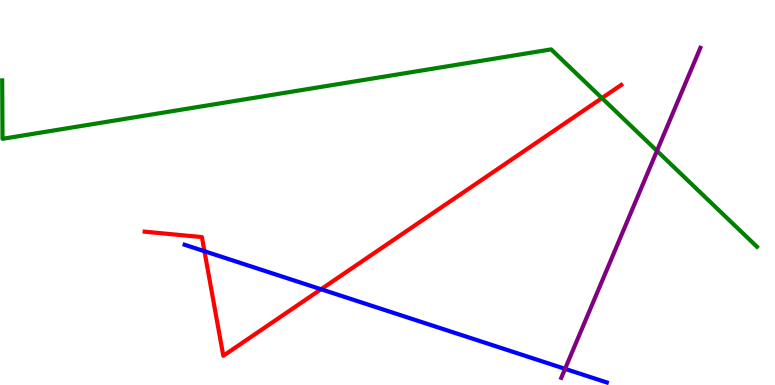[{'lines': ['blue', 'red'], 'intersections': [{'x': 2.64, 'y': 3.47}, {'x': 4.14, 'y': 2.49}]}, {'lines': ['green', 'red'], 'intersections': [{'x': 7.77, 'y': 7.45}]}, {'lines': ['purple', 'red'], 'intersections': []}, {'lines': ['blue', 'green'], 'intersections': []}, {'lines': ['blue', 'purple'], 'intersections': [{'x': 7.29, 'y': 0.42}]}, {'lines': ['green', 'purple'], 'intersections': [{'x': 8.48, 'y': 6.08}]}]